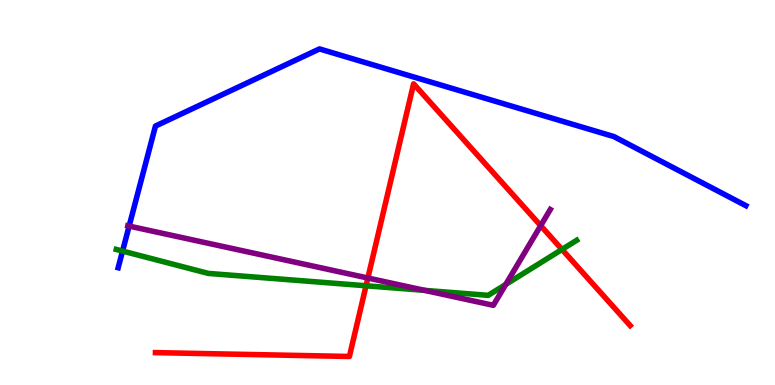[{'lines': ['blue', 'red'], 'intersections': []}, {'lines': ['green', 'red'], 'intersections': [{'x': 4.72, 'y': 2.58}, {'x': 7.25, 'y': 3.52}]}, {'lines': ['purple', 'red'], 'intersections': [{'x': 4.75, 'y': 2.78}, {'x': 6.98, 'y': 4.14}]}, {'lines': ['blue', 'green'], 'intersections': [{'x': 1.58, 'y': 3.48}]}, {'lines': ['blue', 'purple'], 'intersections': [{'x': 1.67, 'y': 4.13}]}, {'lines': ['green', 'purple'], 'intersections': [{'x': 5.48, 'y': 2.46}, {'x': 6.53, 'y': 2.61}]}]